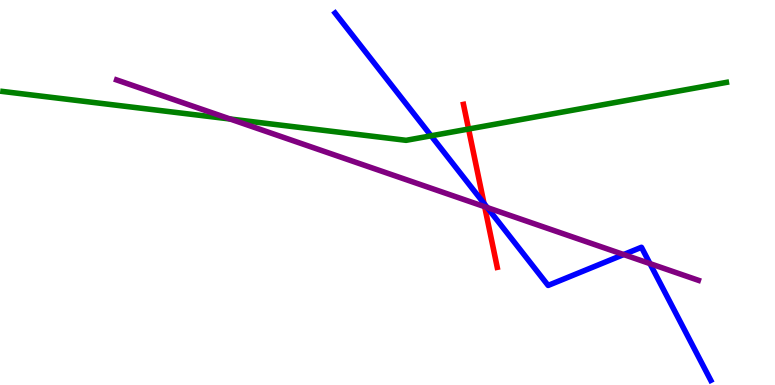[{'lines': ['blue', 'red'], 'intersections': [{'x': 6.25, 'y': 4.72}]}, {'lines': ['green', 'red'], 'intersections': [{'x': 6.05, 'y': 6.65}]}, {'lines': ['purple', 'red'], 'intersections': [{'x': 6.25, 'y': 4.63}]}, {'lines': ['blue', 'green'], 'intersections': [{'x': 5.56, 'y': 6.47}]}, {'lines': ['blue', 'purple'], 'intersections': [{'x': 6.29, 'y': 4.61}, {'x': 8.05, 'y': 3.39}, {'x': 8.39, 'y': 3.15}]}, {'lines': ['green', 'purple'], 'intersections': [{'x': 2.97, 'y': 6.91}]}]